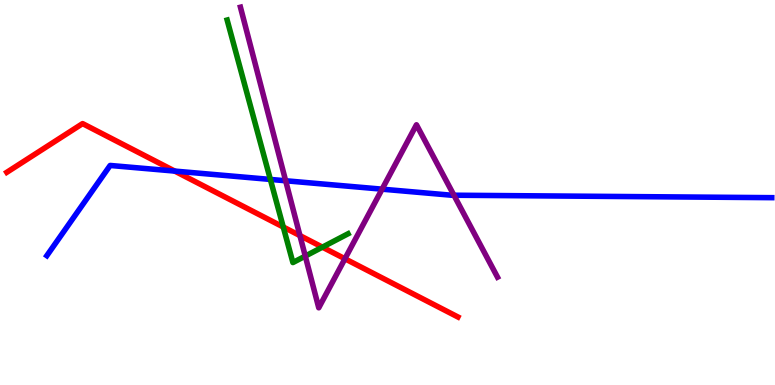[{'lines': ['blue', 'red'], 'intersections': [{'x': 2.25, 'y': 5.56}]}, {'lines': ['green', 'red'], 'intersections': [{'x': 3.65, 'y': 4.1}, {'x': 4.16, 'y': 3.58}]}, {'lines': ['purple', 'red'], 'intersections': [{'x': 3.87, 'y': 3.88}, {'x': 4.45, 'y': 3.28}]}, {'lines': ['blue', 'green'], 'intersections': [{'x': 3.49, 'y': 5.34}]}, {'lines': ['blue', 'purple'], 'intersections': [{'x': 3.69, 'y': 5.3}, {'x': 4.93, 'y': 5.09}, {'x': 5.86, 'y': 4.93}]}, {'lines': ['green', 'purple'], 'intersections': [{'x': 3.94, 'y': 3.35}]}]